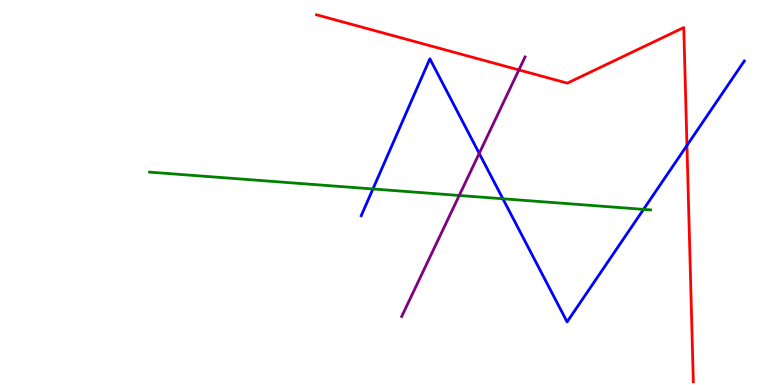[{'lines': ['blue', 'red'], 'intersections': [{'x': 8.86, 'y': 6.22}]}, {'lines': ['green', 'red'], 'intersections': []}, {'lines': ['purple', 'red'], 'intersections': [{'x': 6.7, 'y': 8.18}]}, {'lines': ['blue', 'green'], 'intersections': [{'x': 4.81, 'y': 5.09}, {'x': 6.49, 'y': 4.84}, {'x': 8.3, 'y': 4.56}]}, {'lines': ['blue', 'purple'], 'intersections': [{'x': 6.18, 'y': 6.02}]}, {'lines': ['green', 'purple'], 'intersections': [{'x': 5.93, 'y': 4.92}]}]